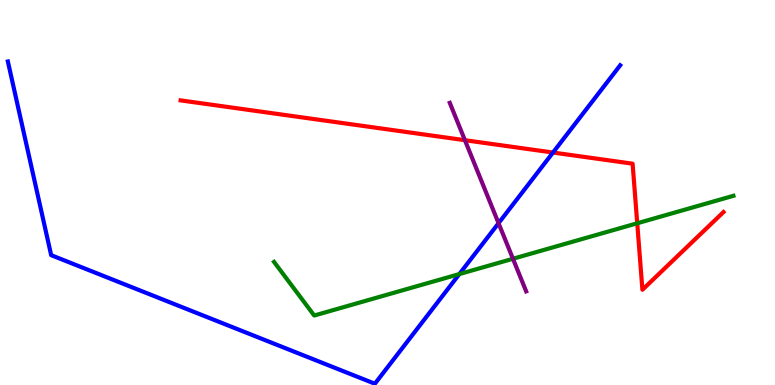[{'lines': ['blue', 'red'], 'intersections': [{'x': 7.14, 'y': 6.04}]}, {'lines': ['green', 'red'], 'intersections': [{'x': 8.22, 'y': 4.2}]}, {'lines': ['purple', 'red'], 'intersections': [{'x': 6.0, 'y': 6.36}]}, {'lines': ['blue', 'green'], 'intersections': [{'x': 5.93, 'y': 2.88}]}, {'lines': ['blue', 'purple'], 'intersections': [{'x': 6.43, 'y': 4.2}]}, {'lines': ['green', 'purple'], 'intersections': [{'x': 6.62, 'y': 3.28}]}]